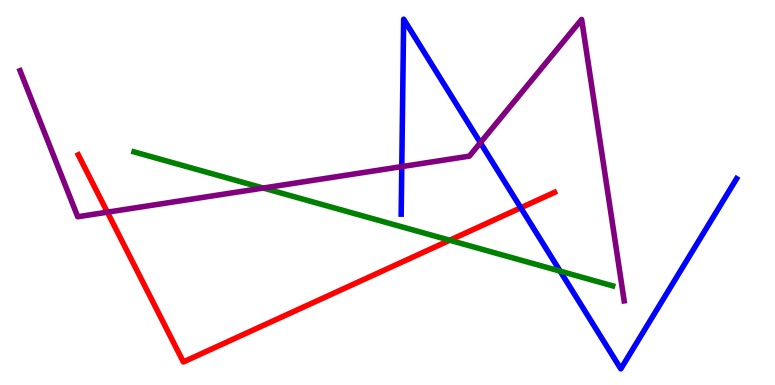[{'lines': ['blue', 'red'], 'intersections': [{'x': 6.72, 'y': 4.6}]}, {'lines': ['green', 'red'], 'intersections': [{'x': 5.8, 'y': 3.76}]}, {'lines': ['purple', 'red'], 'intersections': [{'x': 1.39, 'y': 4.49}]}, {'lines': ['blue', 'green'], 'intersections': [{'x': 7.23, 'y': 2.96}]}, {'lines': ['blue', 'purple'], 'intersections': [{'x': 5.18, 'y': 5.67}, {'x': 6.2, 'y': 6.29}]}, {'lines': ['green', 'purple'], 'intersections': [{'x': 3.4, 'y': 5.12}]}]